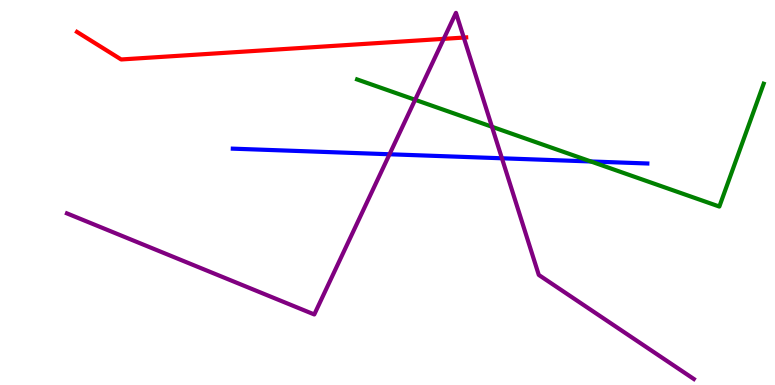[{'lines': ['blue', 'red'], 'intersections': []}, {'lines': ['green', 'red'], 'intersections': []}, {'lines': ['purple', 'red'], 'intersections': [{'x': 5.73, 'y': 8.99}, {'x': 5.98, 'y': 9.02}]}, {'lines': ['blue', 'green'], 'intersections': [{'x': 7.62, 'y': 5.81}]}, {'lines': ['blue', 'purple'], 'intersections': [{'x': 5.03, 'y': 5.99}, {'x': 6.48, 'y': 5.89}]}, {'lines': ['green', 'purple'], 'intersections': [{'x': 5.36, 'y': 7.41}, {'x': 6.35, 'y': 6.71}]}]